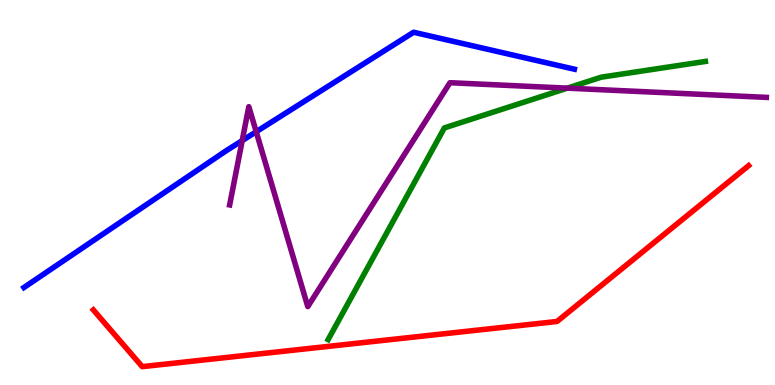[{'lines': ['blue', 'red'], 'intersections': []}, {'lines': ['green', 'red'], 'intersections': []}, {'lines': ['purple', 'red'], 'intersections': []}, {'lines': ['blue', 'green'], 'intersections': []}, {'lines': ['blue', 'purple'], 'intersections': [{'x': 3.13, 'y': 6.35}, {'x': 3.31, 'y': 6.58}]}, {'lines': ['green', 'purple'], 'intersections': [{'x': 7.32, 'y': 7.71}]}]